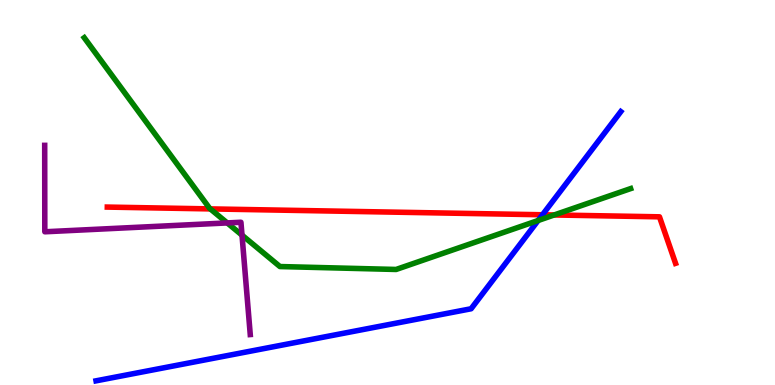[{'lines': ['blue', 'red'], 'intersections': [{'x': 7.0, 'y': 4.42}]}, {'lines': ['green', 'red'], 'intersections': [{'x': 2.71, 'y': 4.57}, {'x': 7.15, 'y': 4.42}]}, {'lines': ['purple', 'red'], 'intersections': []}, {'lines': ['blue', 'green'], 'intersections': [{'x': 6.94, 'y': 4.27}]}, {'lines': ['blue', 'purple'], 'intersections': []}, {'lines': ['green', 'purple'], 'intersections': [{'x': 2.93, 'y': 4.21}, {'x': 3.12, 'y': 3.89}]}]